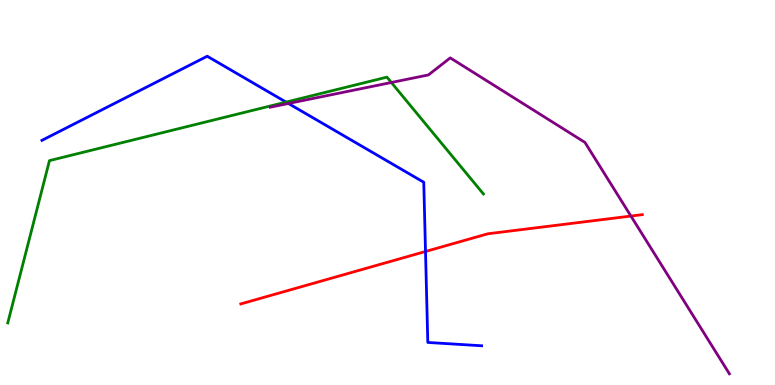[{'lines': ['blue', 'red'], 'intersections': [{'x': 5.49, 'y': 3.47}]}, {'lines': ['green', 'red'], 'intersections': []}, {'lines': ['purple', 'red'], 'intersections': [{'x': 8.14, 'y': 4.39}]}, {'lines': ['blue', 'green'], 'intersections': [{'x': 3.69, 'y': 7.35}]}, {'lines': ['blue', 'purple'], 'intersections': [{'x': 3.72, 'y': 7.31}]}, {'lines': ['green', 'purple'], 'intersections': [{'x': 5.05, 'y': 7.86}]}]